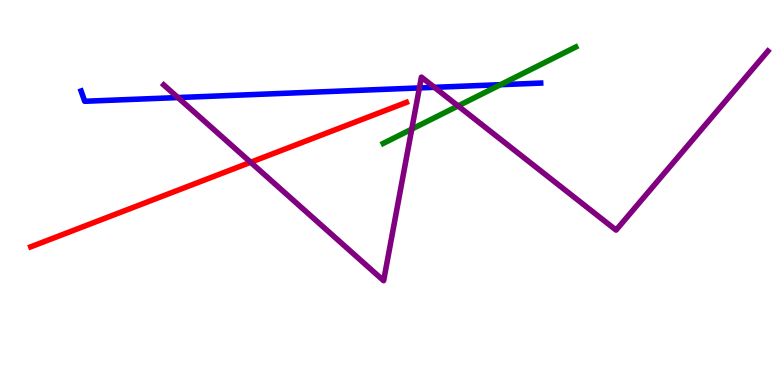[{'lines': ['blue', 'red'], 'intersections': []}, {'lines': ['green', 'red'], 'intersections': []}, {'lines': ['purple', 'red'], 'intersections': [{'x': 3.23, 'y': 5.78}]}, {'lines': ['blue', 'green'], 'intersections': [{'x': 6.46, 'y': 7.8}]}, {'lines': ['blue', 'purple'], 'intersections': [{'x': 2.3, 'y': 7.47}, {'x': 5.41, 'y': 7.72}, {'x': 5.61, 'y': 7.73}]}, {'lines': ['green', 'purple'], 'intersections': [{'x': 5.31, 'y': 6.65}, {'x': 5.91, 'y': 7.25}]}]